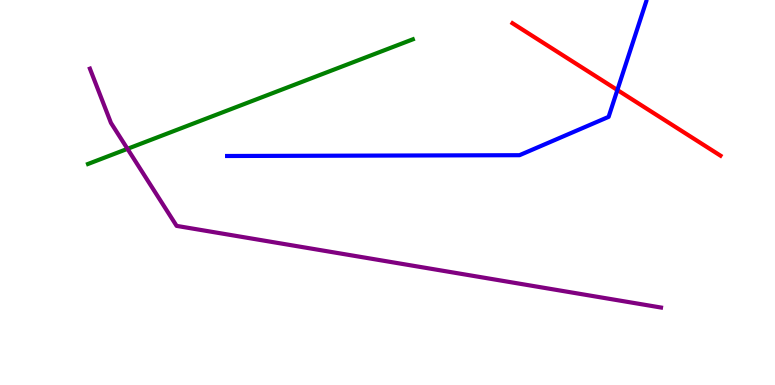[{'lines': ['blue', 'red'], 'intersections': [{'x': 7.97, 'y': 7.66}]}, {'lines': ['green', 'red'], 'intersections': []}, {'lines': ['purple', 'red'], 'intersections': []}, {'lines': ['blue', 'green'], 'intersections': []}, {'lines': ['blue', 'purple'], 'intersections': []}, {'lines': ['green', 'purple'], 'intersections': [{'x': 1.64, 'y': 6.13}]}]